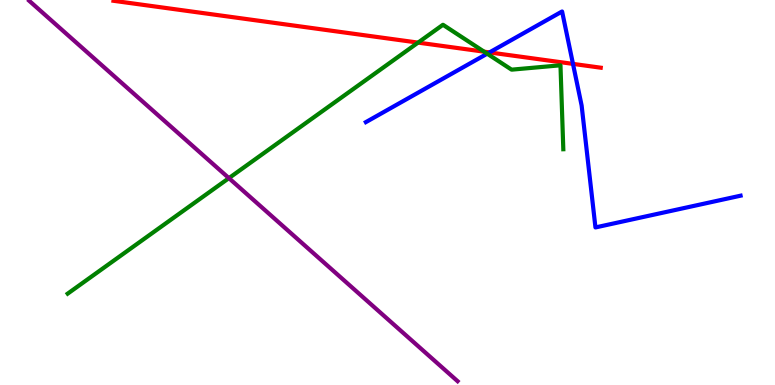[{'lines': ['blue', 'red'], 'intersections': [{'x': 6.32, 'y': 8.64}, {'x': 7.39, 'y': 8.34}]}, {'lines': ['green', 'red'], 'intersections': [{'x': 5.39, 'y': 8.89}, {'x': 6.25, 'y': 8.66}]}, {'lines': ['purple', 'red'], 'intersections': []}, {'lines': ['blue', 'green'], 'intersections': [{'x': 6.29, 'y': 8.61}]}, {'lines': ['blue', 'purple'], 'intersections': []}, {'lines': ['green', 'purple'], 'intersections': [{'x': 2.95, 'y': 5.37}]}]